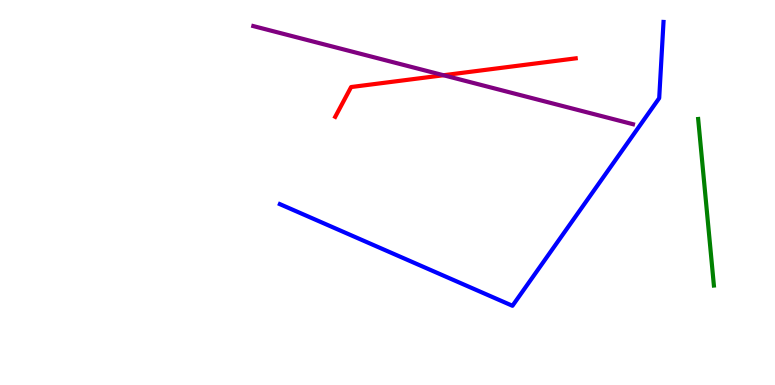[{'lines': ['blue', 'red'], 'intersections': []}, {'lines': ['green', 'red'], 'intersections': []}, {'lines': ['purple', 'red'], 'intersections': [{'x': 5.72, 'y': 8.05}]}, {'lines': ['blue', 'green'], 'intersections': []}, {'lines': ['blue', 'purple'], 'intersections': []}, {'lines': ['green', 'purple'], 'intersections': []}]